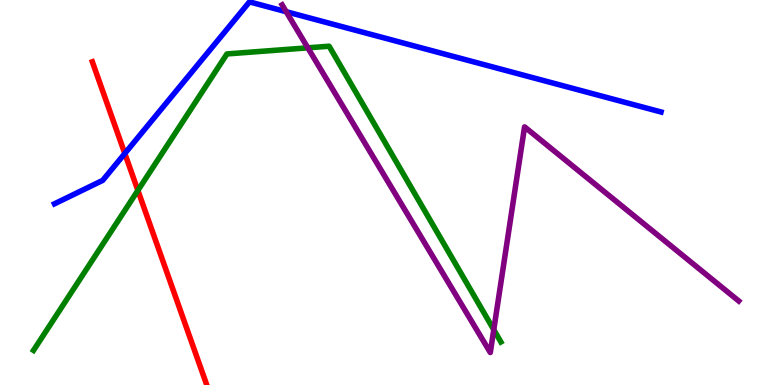[{'lines': ['blue', 'red'], 'intersections': [{'x': 1.61, 'y': 6.01}]}, {'lines': ['green', 'red'], 'intersections': [{'x': 1.78, 'y': 5.05}]}, {'lines': ['purple', 'red'], 'intersections': []}, {'lines': ['blue', 'green'], 'intersections': []}, {'lines': ['blue', 'purple'], 'intersections': [{'x': 3.69, 'y': 9.7}]}, {'lines': ['green', 'purple'], 'intersections': [{'x': 3.97, 'y': 8.76}, {'x': 6.37, 'y': 1.44}]}]